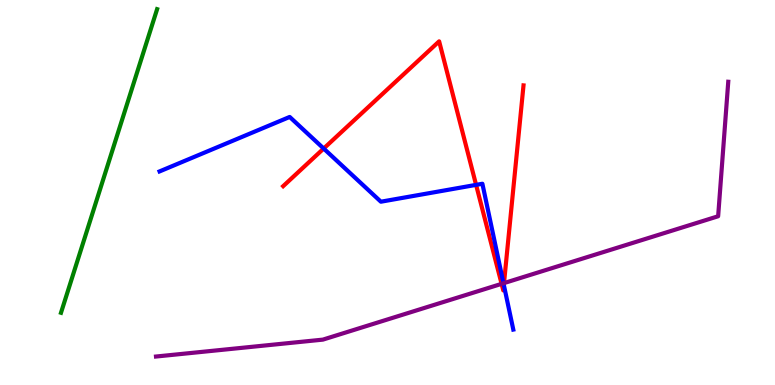[{'lines': ['blue', 'red'], 'intersections': [{'x': 4.18, 'y': 6.14}, {'x': 6.14, 'y': 5.2}, {'x': 6.5, 'y': 2.6}]}, {'lines': ['green', 'red'], 'intersections': []}, {'lines': ['purple', 'red'], 'intersections': [{'x': 6.47, 'y': 2.63}, {'x': 6.5, 'y': 2.65}]}, {'lines': ['blue', 'green'], 'intersections': []}, {'lines': ['blue', 'purple'], 'intersections': [{'x': 6.5, 'y': 2.64}]}, {'lines': ['green', 'purple'], 'intersections': []}]